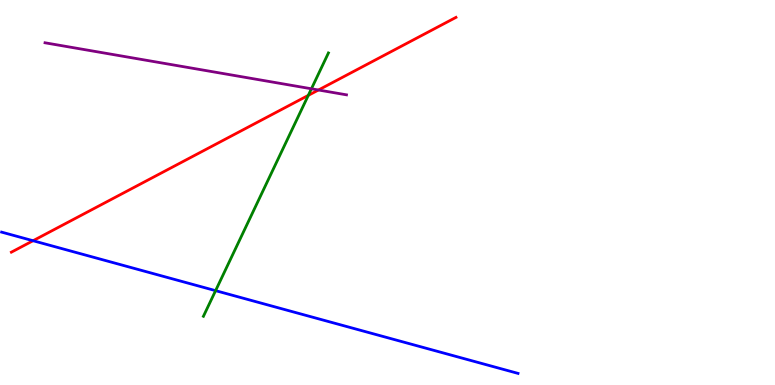[{'lines': ['blue', 'red'], 'intersections': [{'x': 0.427, 'y': 3.75}]}, {'lines': ['green', 'red'], 'intersections': [{'x': 3.98, 'y': 7.52}]}, {'lines': ['purple', 'red'], 'intersections': [{'x': 4.11, 'y': 7.66}]}, {'lines': ['blue', 'green'], 'intersections': [{'x': 2.78, 'y': 2.45}]}, {'lines': ['blue', 'purple'], 'intersections': []}, {'lines': ['green', 'purple'], 'intersections': [{'x': 4.02, 'y': 7.69}]}]